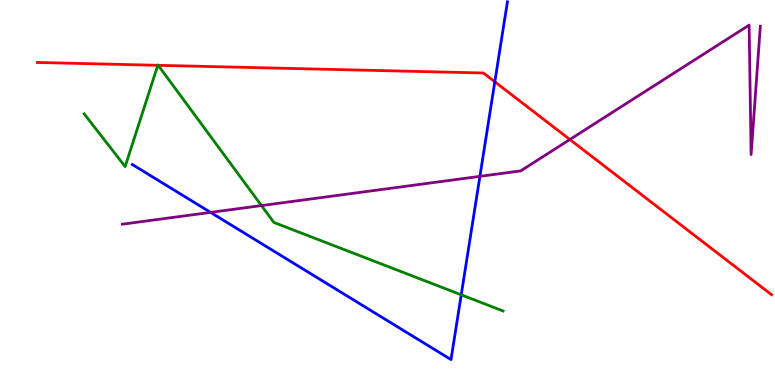[{'lines': ['blue', 'red'], 'intersections': [{'x': 6.38, 'y': 7.88}]}, {'lines': ['green', 'red'], 'intersections': [{'x': 2.04, 'y': 8.3}, {'x': 2.04, 'y': 8.3}]}, {'lines': ['purple', 'red'], 'intersections': [{'x': 7.35, 'y': 6.38}]}, {'lines': ['blue', 'green'], 'intersections': [{'x': 5.95, 'y': 2.34}]}, {'lines': ['blue', 'purple'], 'intersections': [{'x': 2.72, 'y': 4.48}, {'x': 6.19, 'y': 5.42}]}, {'lines': ['green', 'purple'], 'intersections': [{'x': 3.37, 'y': 4.66}]}]